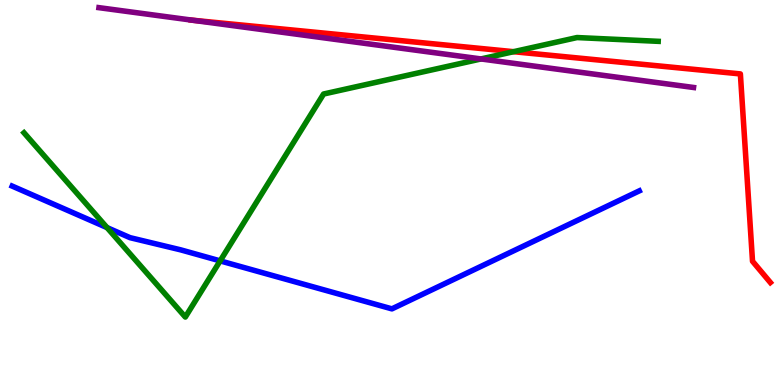[{'lines': ['blue', 'red'], 'intersections': []}, {'lines': ['green', 'red'], 'intersections': [{'x': 6.63, 'y': 8.66}]}, {'lines': ['purple', 'red'], 'intersections': [{'x': 2.48, 'y': 9.48}]}, {'lines': ['blue', 'green'], 'intersections': [{'x': 1.38, 'y': 4.09}, {'x': 2.84, 'y': 3.22}]}, {'lines': ['blue', 'purple'], 'intersections': []}, {'lines': ['green', 'purple'], 'intersections': [{'x': 6.21, 'y': 8.47}]}]